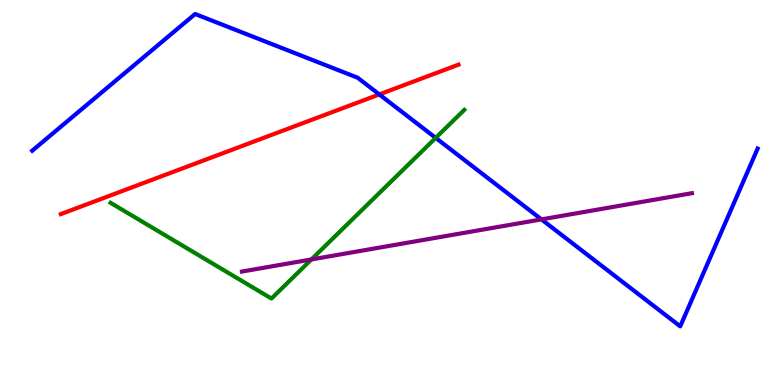[{'lines': ['blue', 'red'], 'intersections': [{'x': 4.89, 'y': 7.55}]}, {'lines': ['green', 'red'], 'intersections': []}, {'lines': ['purple', 'red'], 'intersections': []}, {'lines': ['blue', 'green'], 'intersections': [{'x': 5.62, 'y': 6.42}]}, {'lines': ['blue', 'purple'], 'intersections': [{'x': 6.99, 'y': 4.3}]}, {'lines': ['green', 'purple'], 'intersections': [{'x': 4.02, 'y': 3.26}]}]